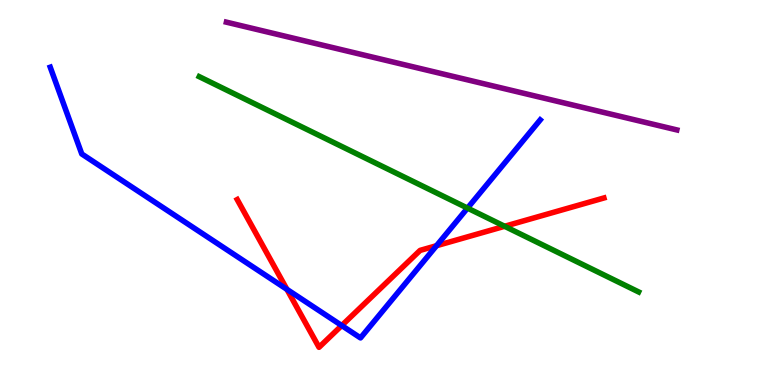[{'lines': ['blue', 'red'], 'intersections': [{'x': 3.7, 'y': 2.48}, {'x': 4.41, 'y': 1.54}, {'x': 5.63, 'y': 3.62}]}, {'lines': ['green', 'red'], 'intersections': [{'x': 6.51, 'y': 4.12}]}, {'lines': ['purple', 'red'], 'intersections': []}, {'lines': ['blue', 'green'], 'intersections': [{'x': 6.03, 'y': 4.59}]}, {'lines': ['blue', 'purple'], 'intersections': []}, {'lines': ['green', 'purple'], 'intersections': []}]